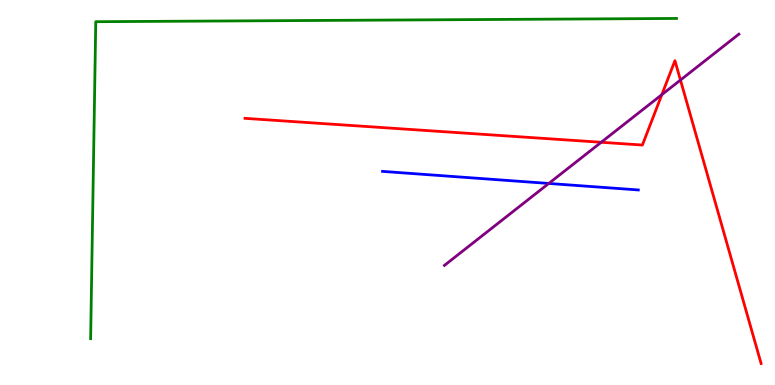[{'lines': ['blue', 'red'], 'intersections': []}, {'lines': ['green', 'red'], 'intersections': []}, {'lines': ['purple', 'red'], 'intersections': [{'x': 7.76, 'y': 6.3}, {'x': 8.54, 'y': 7.54}, {'x': 8.78, 'y': 7.92}]}, {'lines': ['blue', 'green'], 'intersections': []}, {'lines': ['blue', 'purple'], 'intersections': [{'x': 7.08, 'y': 5.23}]}, {'lines': ['green', 'purple'], 'intersections': []}]